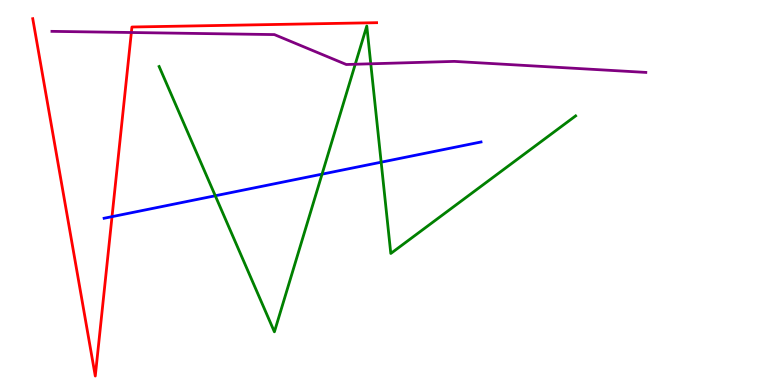[{'lines': ['blue', 'red'], 'intersections': [{'x': 1.45, 'y': 4.37}]}, {'lines': ['green', 'red'], 'intersections': []}, {'lines': ['purple', 'red'], 'intersections': [{'x': 1.69, 'y': 9.16}]}, {'lines': ['blue', 'green'], 'intersections': [{'x': 2.78, 'y': 4.92}, {'x': 4.16, 'y': 5.48}, {'x': 4.92, 'y': 5.79}]}, {'lines': ['blue', 'purple'], 'intersections': []}, {'lines': ['green', 'purple'], 'intersections': [{'x': 4.58, 'y': 8.33}, {'x': 4.78, 'y': 8.34}]}]